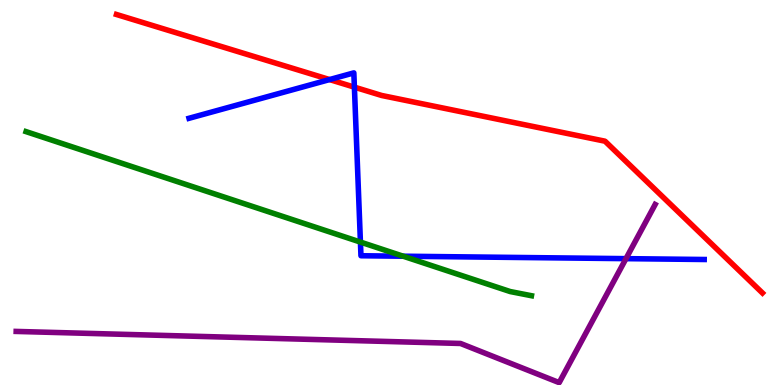[{'lines': ['blue', 'red'], 'intersections': [{'x': 4.25, 'y': 7.93}, {'x': 4.57, 'y': 7.74}]}, {'lines': ['green', 'red'], 'intersections': []}, {'lines': ['purple', 'red'], 'intersections': []}, {'lines': ['blue', 'green'], 'intersections': [{'x': 4.65, 'y': 3.71}, {'x': 5.2, 'y': 3.35}]}, {'lines': ['blue', 'purple'], 'intersections': [{'x': 8.08, 'y': 3.28}]}, {'lines': ['green', 'purple'], 'intersections': []}]